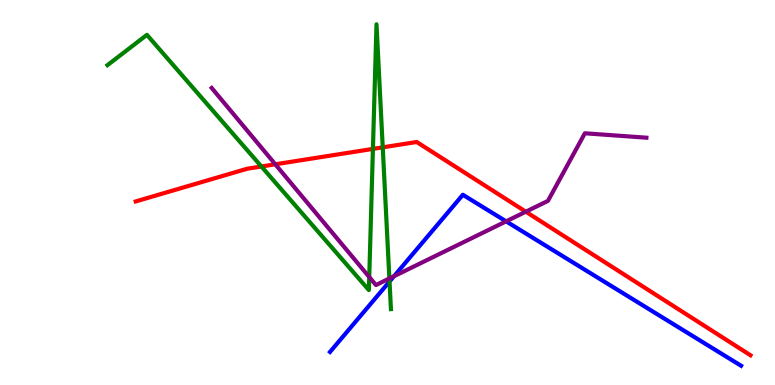[{'lines': ['blue', 'red'], 'intersections': []}, {'lines': ['green', 'red'], 'intersections': [{'x': 3.37, 'y': 5.68}, {'x': 4.81, 'y': 6.13}, {'x': 4.94, 'y': 6.17}]}, {'lines': ['purple', 'red'], 'intersections': [{'x': 3.55, 'y': 5.73}, {'x': 6.78, 'y': 4.5}]}, {'lines': ['blue', 'green'], 'intersections': [{'x': 5.03, 'y': 2.69}]}, {'lines': ['blue', 'purple'], 'intersections': [{'x': 5.08, 'y': 2.83}, {'x': 6.53, 'y': 4.25}]}, {'lines': ['green', 'purple'], 'intersections': [{'x': 4.76, 'y': 2.8}, {'x': 5.02, 'y': 2.77}]}]